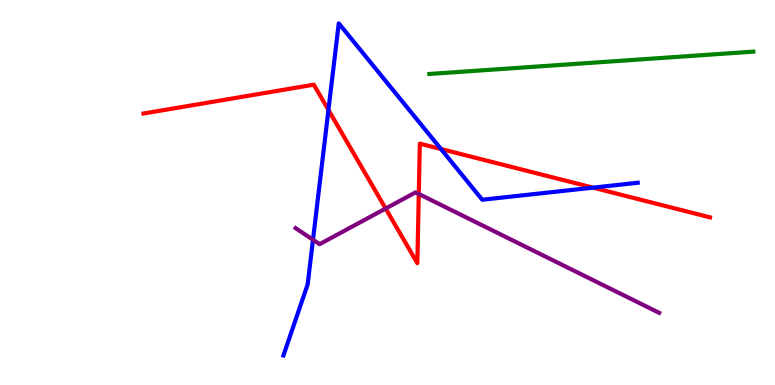[{'lines': ['blue', 'red'], 'intersections': [{'x': 4.24, 'y': 7.14}, {'x': 5.69, 'y': 6.13}, {'x': 7.65, 'y': 5.13}]}, {'lines': ['green', 'red'], 'intersections': []}, {'lines': ['purple', 'red'], 'intersections': [{'x': 4.98, 'y': 4.58}, {'x': 5.4, 'y': 4.96}]}, {'lines': ['blue', 'green'], 'intersections': []}, {'lines': ['blue', 'purple'], 'intersections': [{'x': 4.04, 'y': 3.77}]}, {'lines': ['green', 'purple'], 'intersections': []}]